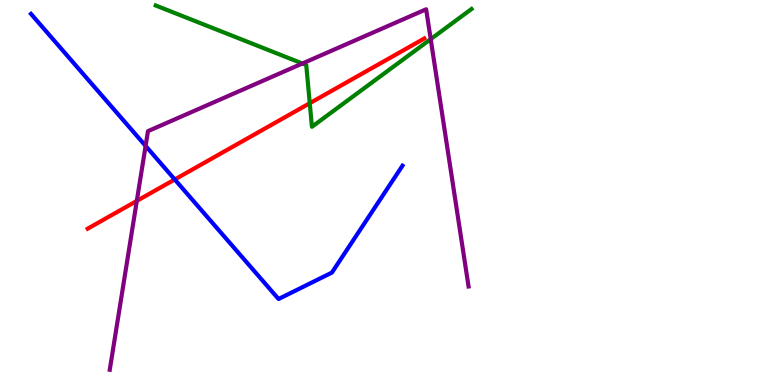[{'lines': ['blue', 'red'], 'intersections': [{'x': 2.25, 'y': 5.34}]}, {'lines': ['green', 'red'], 'intersections': [{'x': 4.0, 'y': 7.32}]}, {'lines': ['purple', 'red'], 'intersections': [{'x': 1.77, 'y': 4.78}]}, {'lines': ['blue', 'green'], 'intersections': []}, {'lines': ['blue', 'purple'], 'intersections': [{'x': 1.88, 'y': 6.21}]}, {'lines': ['green', 'purple'], 'intersections': [{'x': 3.9, 'y': 8.35}, {'x': 5.56, 'y': 8.98}]}]